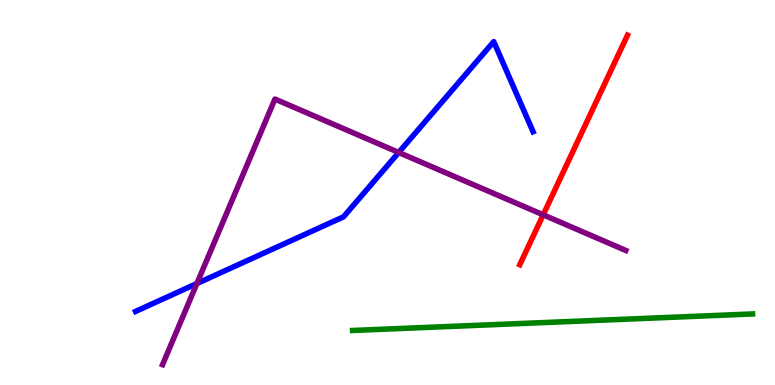[{'lines': ['blue', 'red'], 'intersections': []}, {'lines': ['green', 'red'], 'intersections': []}, {'lines': ['purple', 'red'], 'intersections': [{'x': 7.01, 'y': 4.42}]}, {'lines': ['blue', 'green'], 'intersections': []}, {'lines': ['blue', 'purple'], 'intersections': [{'x': 2.54, 'y': 2.64}, {'x': 5.14, 'y': 6.04}]}, {'lines': ['green', 'purple'], 'intersections': []}]